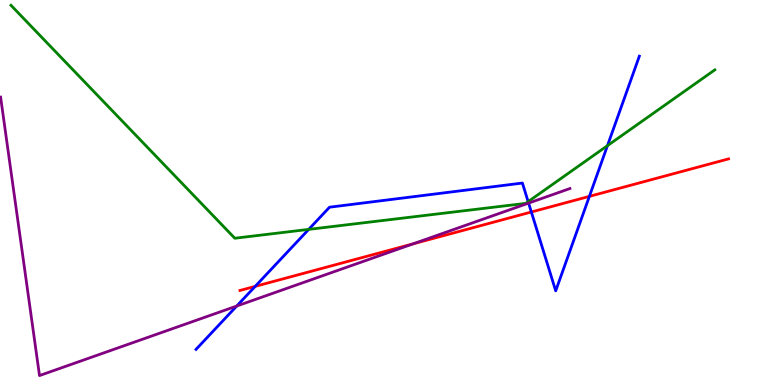[{'lines': ['blue', 'red'], 'intersections': [{'x': 3.29, 'y': 2.56}, {'x': 6.86, 'y': 4.49}, {'x': 7.6, 'y': 4.9}]}, {'lines': ['green', 'red'], 'intersections': []}, {'lines': ['purple', 'red'], 'intersections': [{'x': 5.33, 'y': 3.67}]}, {'lines': ['blue', 'green'], 'intersections': [{'x': 3.98, 'y': 4.04}, {'x': 6.81, 'y': 4.76}, {'x': 7.84, 'y': 6.22}]}, {'lines': ['blue', 'purple'], 'intersections': [{'x': 3.05, 'y': 2.05}, {'x': 6.82, 'y': 4.72}]}, {'lines': ['green', 'purple'], 'intersections': []}]